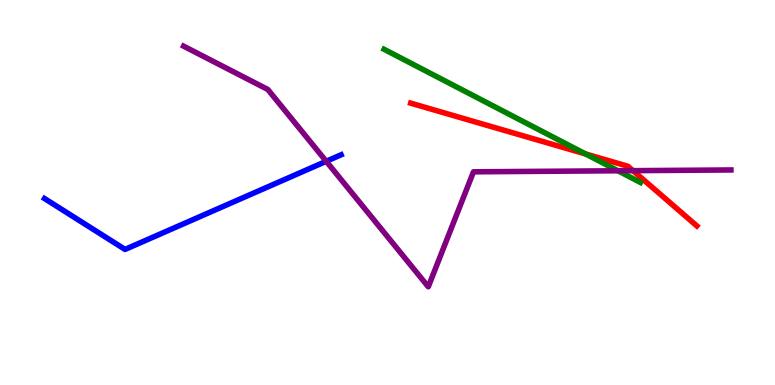[{'lines': ['blue', 'red'], 'intersections': []}, {'lines': ['green', 'red'], 'intersections': [{'x': 7.56, 'y': 6.0}]}, {'lines': ['purple', 'red'], 'intersections': [{'x': 8.17, 'y': 5.57}]}, {'lines': ['blue', 'green'], 'intersections': []}, {'lines': ['blue', 'purple'], 'intersections': [{'x': 4.21, 'y': 5.81}]}, {'lines': ['green', 'purple'], 'intersections': [{'x': 7.97, 'y': 5.56}]}]